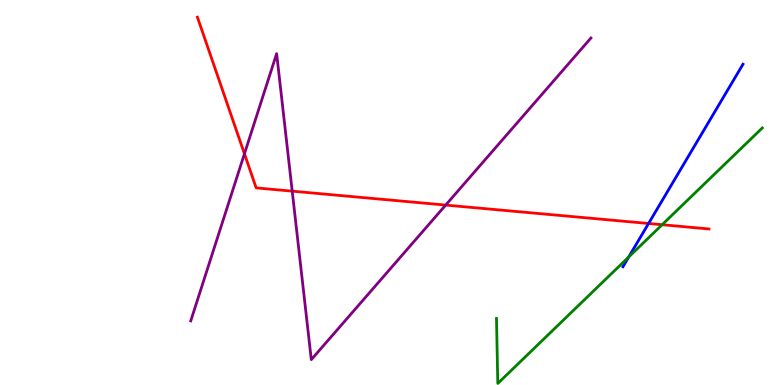[{'lines': ['blue', 'red'], 'intersections': [{'x': 8.37, 'y': 4.2}]}, {'lines': ['green', 'red'], 'intersections': [{'x': 8.54, 'y': 4.16}]}, {'lines': ['purple', 'red'], 'intersections': [{'x': 3.15, 'y': 6.01}, {'x': 3.77, 'y': 5.04}, {'x': 5.75, 'y': 4.67}]}, {'lines': ['blue', 'green'], 'intersections': [{'x': 8.11, 'y': 3.32}]}, {'lines': ['blue', 'purple'], 'intersections': []}, {'lines': ['green', 'purple'], 'intersections': []}]